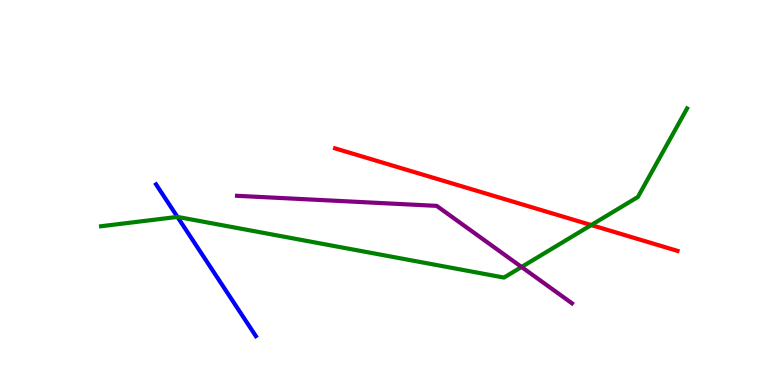[{'lines': ['blue', 'red'], 'intersections': []}, {'lines': ['green', 'red'], 'intersections': [{'x': 7.63, 'y': 4.15}]}, {'lines': ['purple', 'red'], 'intersections': []}, {'lines': ['blue', 'green'], 'intersections': [{'x': 2.29, 'y': 4.37}]}, {'lines': ['blue', 'purple'], 'intersections': []}, {'lines': ['green', 'purple'], 'intersections': [{'x': 6.73, 'y': 3.07}]}]